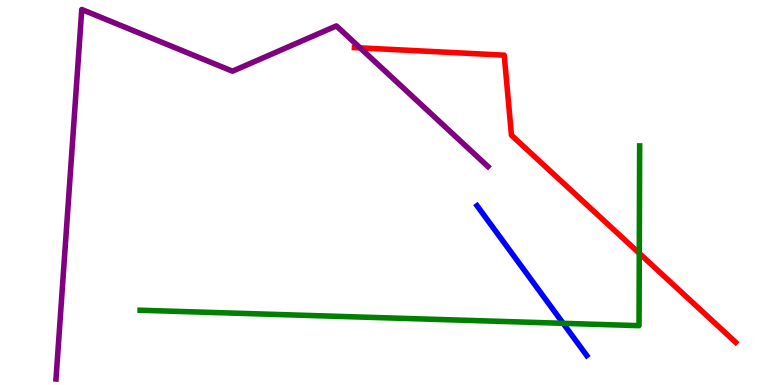[{'lines': ['blue', 'red'], 'intersections': []}, {'lines': ['green', 'red'], 'intersections': [{'x': 8.25, 'y': 3.42}]}, {'lines': ['purple', 'red'], 'intersections': [{'x': 4.65, 'y': 8.76}]}, {'lines': ['blue', 'green'], 'intersections': [{'x': 7.27, 'y': 1.6}]}, {'lines': ['blue', 'purple'], 'intersections': []}, {'lines': ['green', 'purple'], 'intersections': []}]